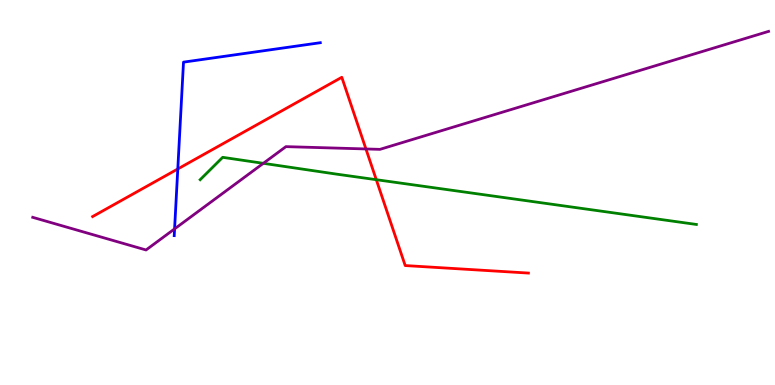[{'lines': ['blue', 'red'], 'intersections': [{'x': 2.29, 'y': 5.61}]}, {'lines': ['green', 'red'], 'intersections': [{'x': 4.86, 'y': 5.33}]}, {'lines': ['purple', 'red'], 'intersections': [{'x': 4.72, 'y': 6.13}]}, {'lines': ['blue', 'green'], 'intersections': []}, {'lines': ['blue', 'purple'], 'intersections': [{'x': 2.25, 'y': 4.05}]}, {'lines': ['green', 'purple'], 'intersections': [{'x': 3.4, 'y': 5.76}]}]